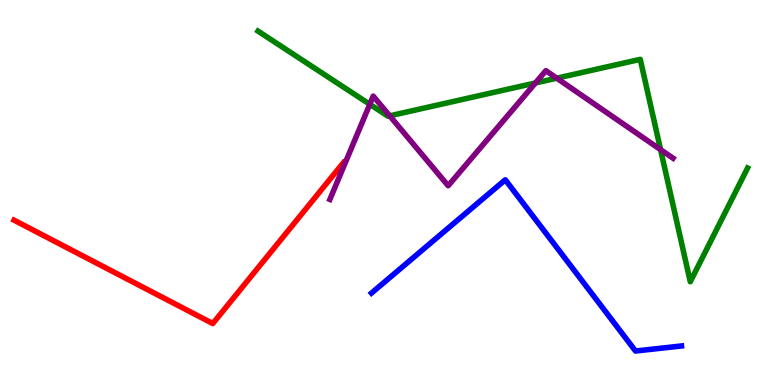[{'lines': ['blue', 'red'], 'intersections': []}, {'lines': ['green', 'red'], 'intersections': []}, {'lines': ['purple', 'red'], 'intersections': []}, {'lines': ['blue', 'green'], 'intersections': []}, {'lines': ['blue', 'purple'], 'intersections': []}, {'lines': ['green', 'purple'], 'intersections': [{'x': 4.77, 'y': 7.29}, {'x': 5.03, 'y': 6.99}, {'x': 6.91, 'y': 7.84}, {'x': 7.18, 'y': 7.97}, {'x': 8.52, 'y': 6.11}]}]